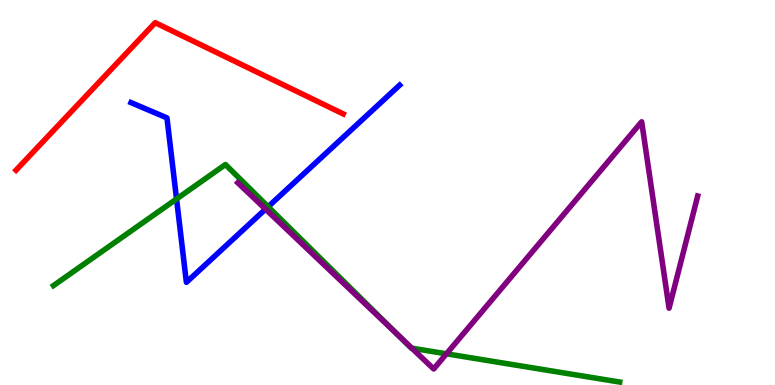[{'lines': ['blue', 'red'], 'intersections': []}, {'lines': ['green', 'red'], 'intersections': []}, {'lines': ['purple', 'red'], 'intersections': []}, {'lines': ['blue', 'green'], 'intersections': [{'x': 2.28, 'y': 4.83}, {'x': 3.46, 'y': 4.63}]}, {'lines': ['blue', 'purple'], 'intersections': [{'x': 3.43, 'y': 4.57}]}, {'lines': ['green', 'purple'], 'intersections': [{'x': 5.14, 'y': 1.28}, {'x': 5.31, 'y': 0.957}, {'x': 5.76, 'y': 0.81}]}]